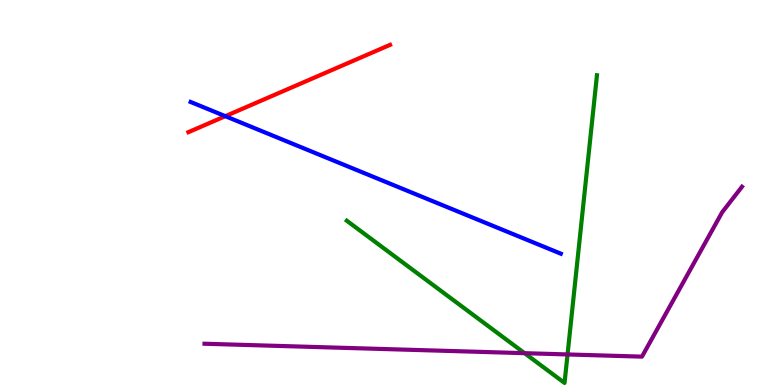[{'lines': ['blue', 'red'], 'intersections': [{'x': 2.91, 'y': 6.98}]}, {'lines': ['green', 'red'], 'intersections': []}, {'lines': ['purple', 'red'], 'intersections': []}, {'lines': ['blue', 'green'], 'intersections': []}, {'lines': ['blue', 'purple'], 'intersections': []}, {'lines': ['green', 'purple'], 'intersections': [{'x': 6.77, 'y': 0.827}, {'x': 7.32, 'y': 0.794}]}]